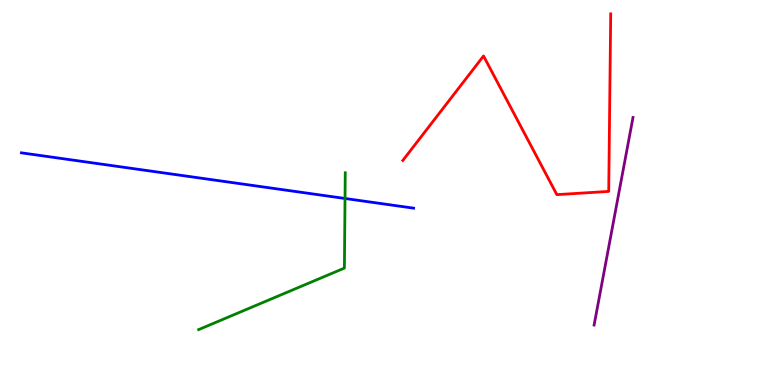[{'lines': ['blue', 'red'], 'intersections': []}, {'lines': ['green', 'red'], 'intersections': []}, {'lines': ['purple', 'red'], 'intersections': []}, {'lines': ['blue', 'green'], 'intersections': [{'x': 4.45, 'y': 4.84}]}, {'lines': ['blue', 'purple'], 'intersections': []}, {'lines': ['green', 'purple'], 'intersections': []}]